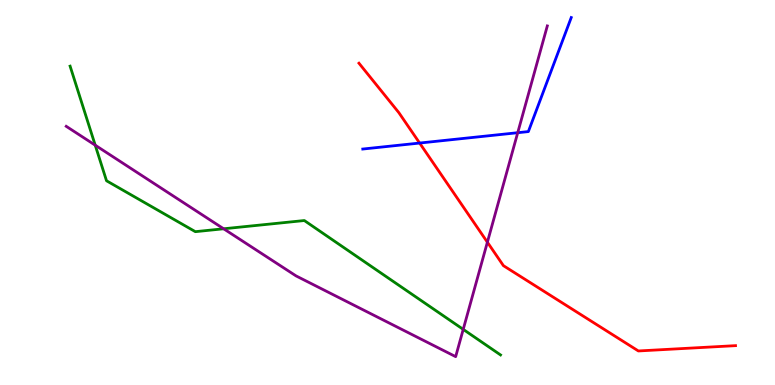[{'lines': ['blue', 'red'], 'intersections': [{'x': 5.41, 'y': 6.28}]}, {'lines': ['green', 'red'], 'intersections': []}, {'lines': ['purple', 'red'], 'intersections': [{'x': 6.29, 'y': 3.71}]}, {'lines': ['blue', 'green'], 'intersections': []}, {'lines': ['blue', 'purple'], 'intersections': [{'x': 6.68, 'y': 6.55}]}, {'lines': ['green', 'purple'], 'intersections': [{'x': 1.23, 'y': 6.23}, {'x': 2.89, 'y': 4.06}, {'x': 5.98, 'y': 1.44}]}]